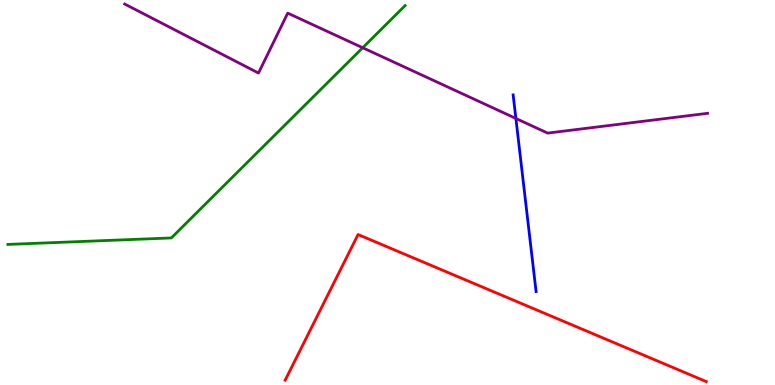[{'lines': ['blue', 'red'], 'intersections': []}, {'lines': ['green', 'red'], 'intersections': []}, {'lines': ['purple', 'red'], 'intersections': []}, {'lines': ['blue', 'green'], 'intersections': []}, {'lines': ['blue', 'purple'], 'intersections': [{'x': 6.66, 'y': 6.92}]}, {'lines': ['green', 'purple'], 'intersections': [{'x': 4.68, 'y': 8.76}]}]